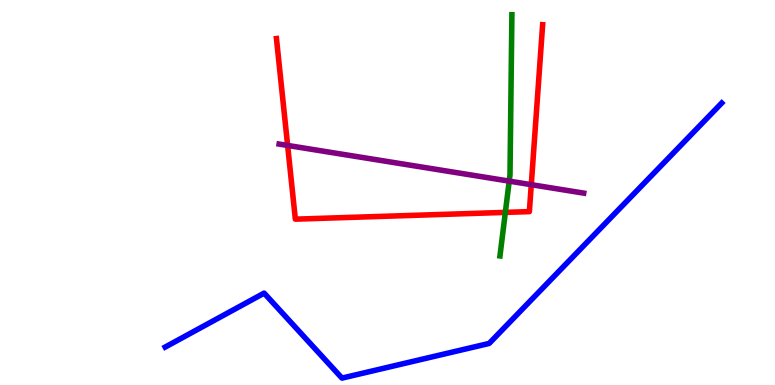[{'lines': ['blue', 'red'], 'intersections': []}, {'lines': ['green', 'red'], 'intersections': [{'x': 6.52, 'y': 4.48}]}, {'lines': ['purple', 'red'], 'intersections': [{'x': 3.71, 'y': 6.22}, {'x': 6.86, 'y': 5.2}]}, {'lines': ['blue', 'green'], 'intersections': []}, {'lines': ['blue', 'purple'], 'intersections': []}, {'lines': ['green', 'purple'], 'intersections': [{'x': 6.57, 'y': 5.3}]}]